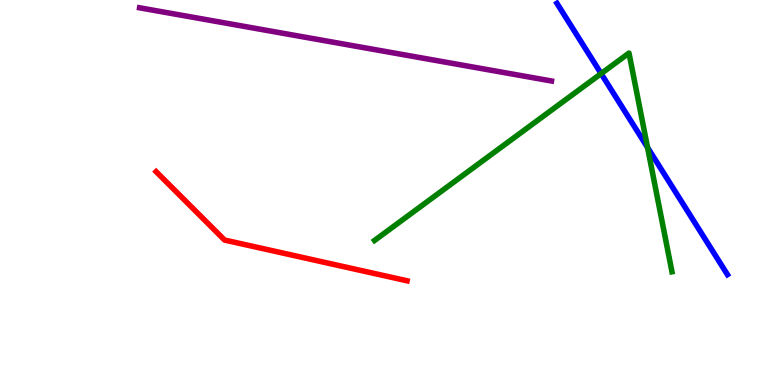[{'lines': ['blue', 'red'], 'intersections': []}, {'lines': ['green', 'red'], 'intersections': []}, {'lines': ['purple', 'red'], 'intersections': []}, {'lines': ['blue', 'green'], 'intersections': [{'x': 7.76, 'y': 8.09}, {'x': 8.36, 'y': 6.17}]}, {'lines': ['blue', 'purple'], 'intersections': []}, {'lines': ['green', 'purple'], 'intersections': []}]